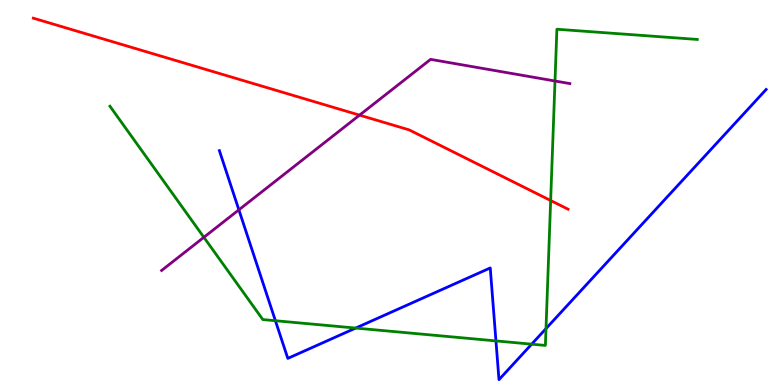[{'lines': ['blue', 'red'], 'intersections': []}, {'lines': ['green', 'red'], 'intersections': [{'x': 7.11, 'y': 4.79}]}, {'lines': ['purple', 'red'], 'intersections': [{'x': 4.64, 'y': 7.01}]}, {'lines': ['blue', 'green'], 'intersections': [{'x': 3.55, 'y': 1.67}, {'x': 4.59, 'y': 1.48}, {'x': 6.4, 'y': 1.15}, {'x': 6.86, 'y': 1.06}, {'x': 7.05, 'y': 1.47}]}, {'lines': ['blue', 'purple'], 'intersections': [{'x': 3.08, 'y': 4.55}]}, {'lines': ['green', 'purple'], 'intersections': [{'x': 2.63, 'y': 3.84}, {'x': 7.16, 'y': 7.9}]}]